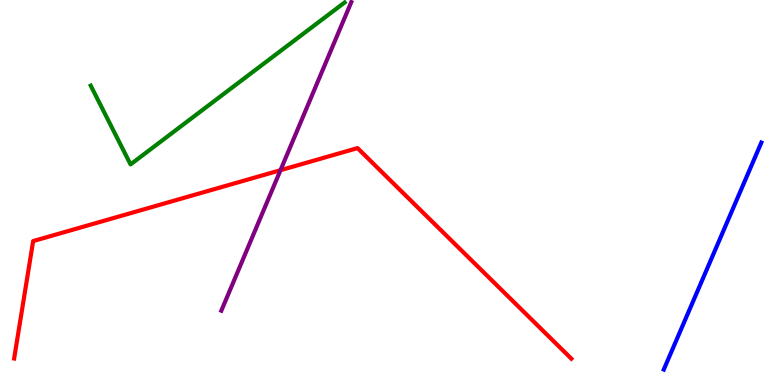[{'lines': ['blue', 'red'], 'intersections': []}, {'lines': ['green', 'red'], 'intersections': []}, {'lines': ['purple', 'red'], 'intersections': [{'x': 3.62, 'y': 5.58}]}, {'lines': ['blue', 'green'], 'intersections': []}, {'lines': ['blue', 'purple'], 'intersections': []}, {'lines': ['green', 'purple'], 'intersections': []}]